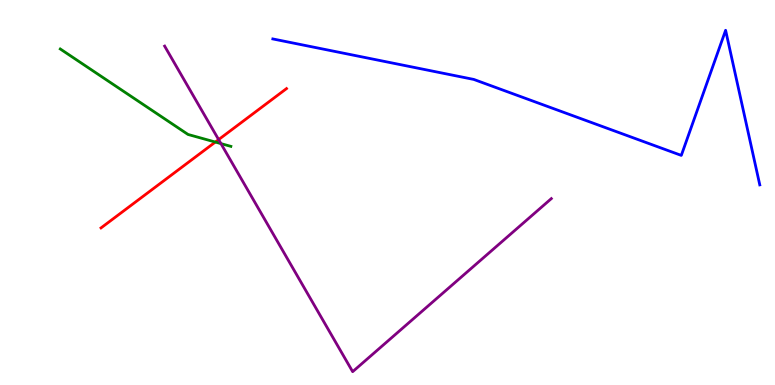[{'lines': ['blue', 'red'], 'intersections': []}, {'lines': ['green', 'red'], 'intersections': [{'x': 2.78, 'y': 6.31}]}, {'lines': ['purple', 'red'], 'intersections': [{'x': 2.82, 'y': 6.37}]}, {'lines': ['blue', 'green'], 'intersections': []}, {'lines': ['blue', 'purple'], 'intersections': []}, {'lines': ['green', 'purple'], 'intersections': [{'x': 2.85, 'y': 6.27}]}]